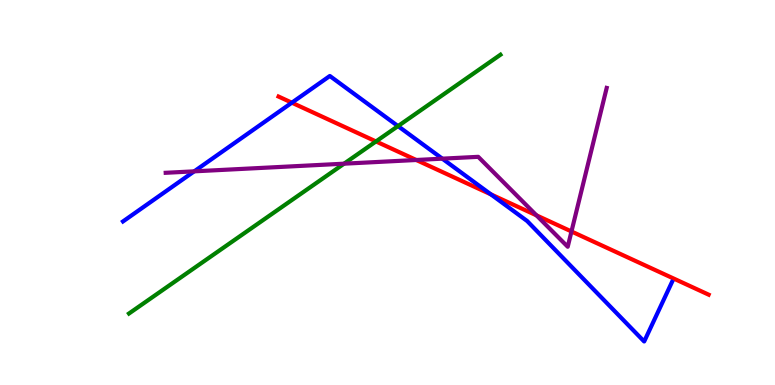[{'lines': ['blue', 'red'], 'intersections': [{'x': 3.77, 'y': 7.33}, {'x': 6.33, 'y': 4.95}]}, {'lines': ['green', 'red'], 'intersections': [{'x': 4.85, 'y': 6.33}]}, {'lines': ['purple', 'red'], 'intersections': [{'x': 5.37, 'y': 5.84}, {'x': 6.92, 'y': 4.41}, {'x': 7.37, 'y': 3.99}]}, {'lines': ['blue', 'green'], 'intersections': [{'x': 5.14, 'y': 6.72}]}, {'lines': ['blue', 'purple'], 'intersections': [{'x': 2.51, 'y': 5.55}, {'x': 5.71, 'y': 5.88}]}, {'lines': ['green', 'purple'], 'intersections': [{'x': 4.44, 'y': 5.75}]}]